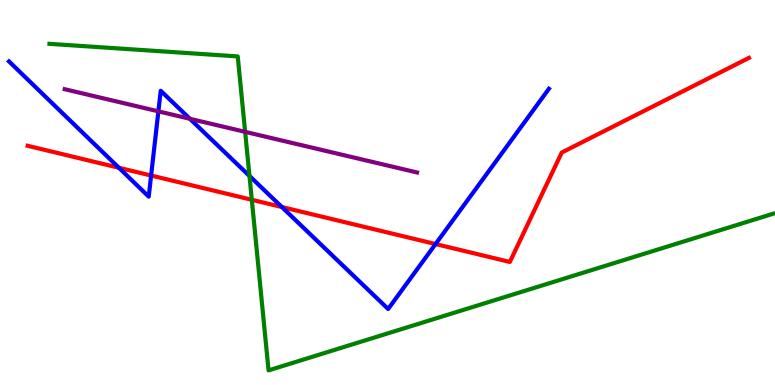[{'lines': ['blue', 'red'], 'intersections': [{'x': 1.53, 'y': 5.64}, {'x': 1.95, 'y': 5.44}, {'x': 3.64, 'y': 4.62}, {'x': 5.62, 'y': 3.66}]}, {'lines': ['green', 'red'], 'intersections': [{'x': 3.25, 'y': 4.81}]}, {'lines': ['purple', 'red'], 'intersections': []}, {'lines': ['blue', 'green'], 'intersections': [{'x': 3.22, 'y': 5.43}]}, {'lines': ['blue', 'purple'], 'intersections': [{'x': 2.04, 'y': 7.11}, {'x': 2.45, 'y': 6.91}]}, {'lines': ['green', 'purple'], 'intersections': [{'x': 3.16, 'y': 6.58}]}]